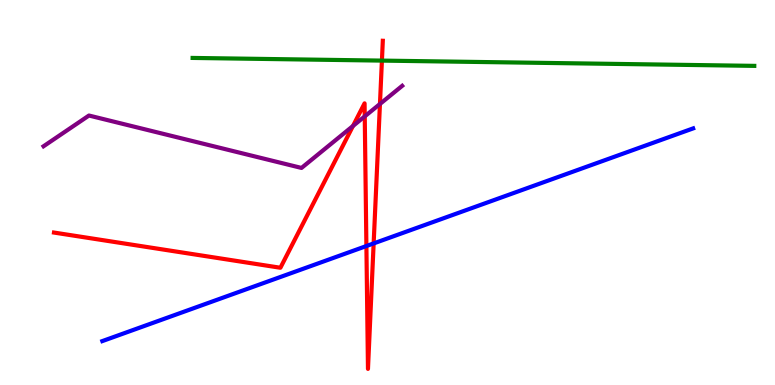[{'lines': ['blue', 'red'], 'intersections': [{'x': 4.73, 'y': 3.61}, {'x': 4.82, 'y': 3.68}]}, {'lines': ['green', 'red'], 'intersections': [{'x': 4.93, 'y': 8.43}]}, {'lines': ['purple', 'red'], 'intersections': [{'x': 4.55, 'y': 6.73}, {'x': 4.71, 'y': 6.98}, {'x': 4.9, 'y': 7.3}]}, {'lines': ['blue', 'green'], 'intersections': []}, {'lines': ['blue', 'purple'], 'intersections': []}, {'lines': ['green', 'purple'], 'intersections': []}]